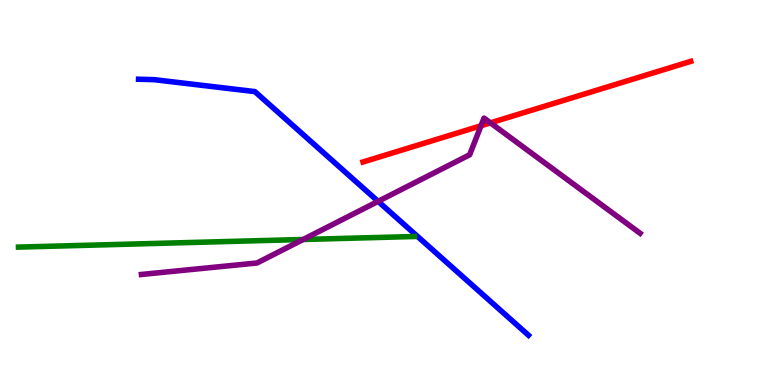[{'lines': ['blue', 'red'], 'intersections': []}, {'lines': ['green', 'red'], 'intersections': []}, {'lines': ['purple', 'red'], 'intersections': [{'x': 6.21, 'y': 6.73}, {'x': 6.33, 'y': 6.81}]}, {'lines': ['blue', 'green'], 'intersections': []}, {'lines': ['blue', 'purple'], 'intersections': [{'x': 4.88, 'y': 4.77}]}, {'lines': ['green', 'purple'], 'intersections': [{'x': 3.91, 'y': 3.78}]}]